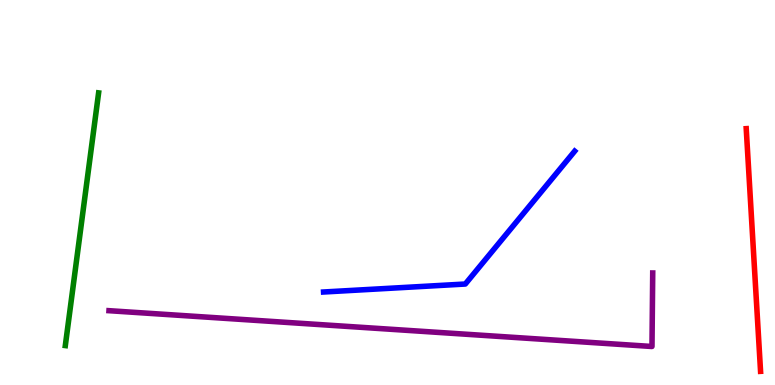[{'lines': ['blue', 'red'], 'intersections': []}, {'lines': ['green', 'red'], 'intersections': []}, {'lines': ['purple', 'red'], 'intersections': []}, {'lines': ['blue', 'green'], 'intersections': []}, {'lines': ['blue', 'purple'], 'intersections': []}, {'lines': ['green', 'purple'], 'intersections': []}]